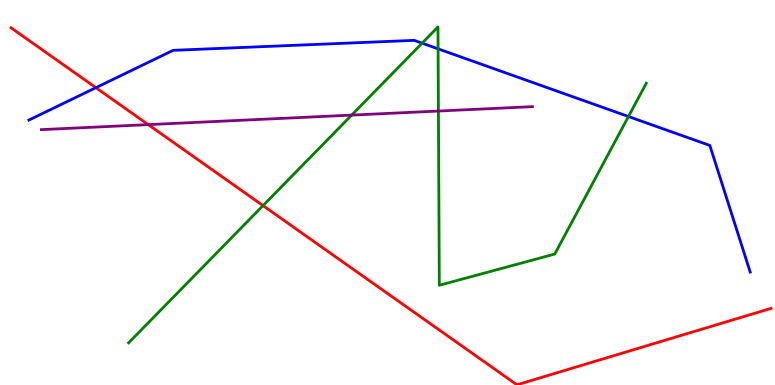[{'lines': ['blue', 'red'], 'intersections': [{'x': 1.24, 'y': 7.72}]}, {'lines': ['green', 'red'], 'intersections': [{'x': 3.39, 'y': 4.66}]}, {'lines': ['purple', 'red'], 'intersections': [{'x': 1.91, 'y': 6.76}]}, {'lines': ['blue', 'green'], 'intersections': [{'x': 5.45, 'y': 8.88}, {'x': 5.65, 'y': 8.73}, {'x': 8.11, 'y': 6.97}]}, {'lines': ['blue', 'purple'], 'intersections': []}, {'lines': ['green', 'purple'], 'intersections': [{'x': 4.54, 'y': 7.01}, {'x': 5.66, 'y': 7.12}]}]